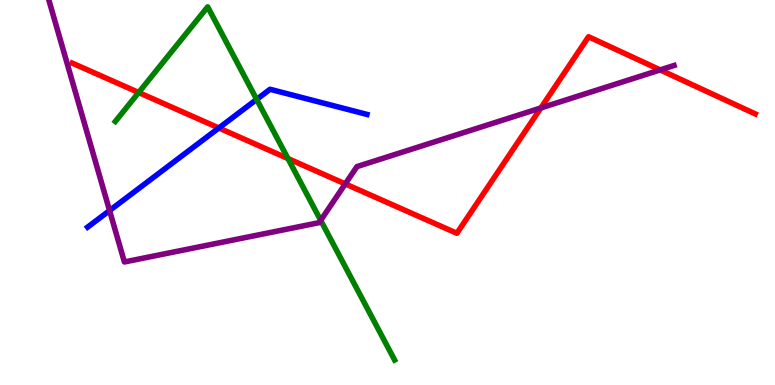[{'lines': ['blue', 'red'], 'intersections': [{'x': 2.82, 'y': 6.68}]}, {'lines': ['green', 'red'], 'intersections': [{'x': 1.79, 'y': 7.6}, {'x': 3.72, 'y': 5.88}]}, {'lines': ['purple', 'red'], 'intersections': [{'x': 4.46, 'y': 5.22}, {'x': 6.98, 'y': 7.2}, {'x': 8.52, 'y': 8.18}]}, {'lines': ['blue', 'green'], 'intersections': [{'x': 3.31, 'y': 7.42}]}, {'lines': ['blue', 'purple'], 'intersections': [{'x': 1.41, 'y': 4.53}]}, {'lines': ['green', 'purple'], 'intersections': [{'x': 4.14, 'y': 4.28}]}]